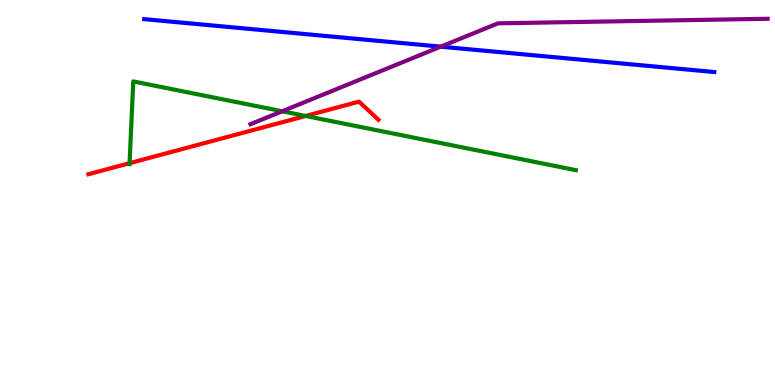[{'lines': ['blue', 'red'], 'intersections': []}, {'lines': ['green', 'red'], 'intersections': [{'x': 1.67, 'y': 5.76}, {'x': 3.94, 'y': 6.99}]}, {'lines': ['purple', 'red'], 'intersections': []}, {'lines': ['blue', 'green'], 'intersections': []}, {'lines': ['blue', 'purple'], 'intersections': [{'x': 5.69, 'y': 8.79}]}, {'lines': ['green', 'purple'], 'intersections': [{'x': 3.64, 'y': 7.11}]}]